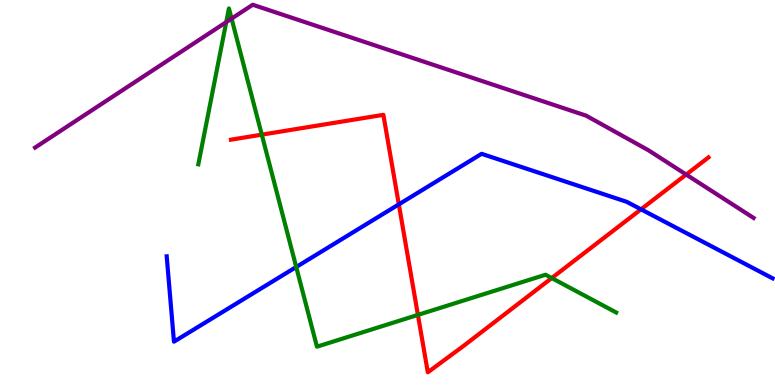[{'lines': ['blue', 'red'], 'intersections': [{'x': 5.15, 'y': 4.69}, {'x': 8.27, 'y': 4.56}]}, {'lines': ['green', 'red'], 'intersections': [{'x': 3.38, 'y': 6.5}, {'x': 5.39, 'y': 1.82}, {'x': 7.12, 'y': 2.78}]}, {'lines': ['purple', 'red'], 'intersections': [{'x': 8.85, 'y': 5.47}]}, {'lines': ['blue', 'green'], 'intersections': [{'x': 3.82, 'y': 3.06}]}, {'lines': ['blue', 'purple'], 'intersections': []}, {'lines': ['green', 'purple'], 'intersections': [{'x': 2.92, 'y': 9.43}, {'x': 2.99, 'y': 9.52}]}]